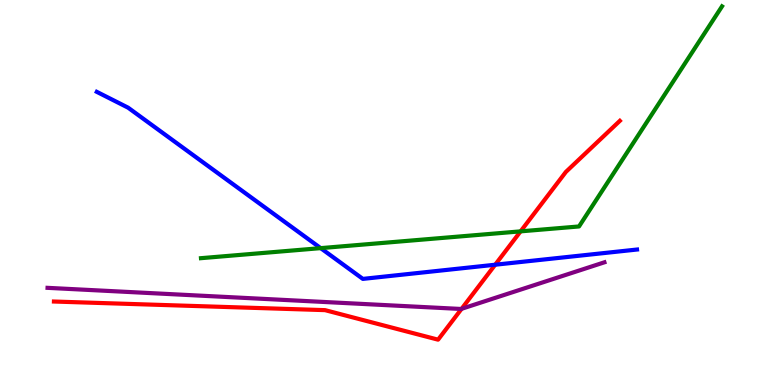[{'lines': ['blue', 'red'], 'intersections': [{'x': 6.39, 'y': 3.12}]}, {'lines': ['green', 'red'], 'intersections': [{'x': 6.72, 'y': 3.99}]}, {'lines': ['purple', 'red'], 'intersections': [{'x': 5.96, 'y': 1.98}]}, {'lines': ['blue', 'green'], 'intersections': [{'x': 4.14, 'y': 3.55}]}, {'lines': ['blue', 'purple'], 'intersections': []}, {'lines': ['green', 'purple'], 'intersections': []}]